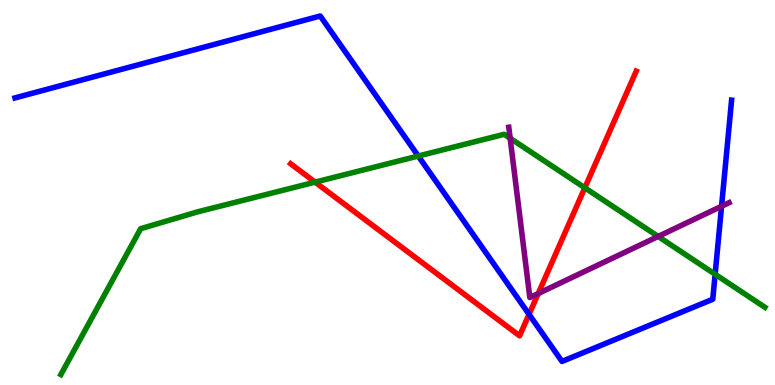[{'lines': ['blue', 'red'], 'intersections': [{'x': 6.83, 'y': 1.84}]}, {'lines': ['green', 'red'], 'intersections': [{'x': 4.07, 'y': 5.27}, {'x': 7.55, 'y': 5.12}]}, {'lines': ['purple', 'red'], 'intersections': [{'x': 6.94, 'y': 2.38}]}, {'lines': ['blue', 'green'], 'intersections': [{'x': 5.4, 'y': 5.95}, {'x': 9.23, 'y': 2.88}]}, {'lines': ['blue', 'purple'], 'intersections': [{'x': 9.31, 'y': 4.64}]}, {'lines': ['green', 'purple'], 'intersections': [{'x': 6.58, 'y': 6.41}, {'x': 8.49, 'y': 3.86}]}]